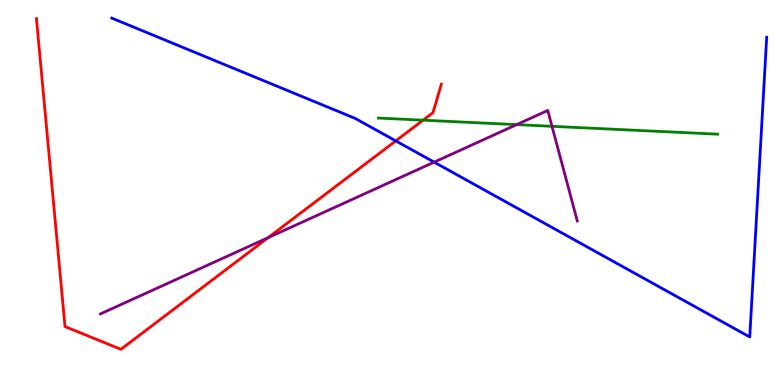[{'lines': ['blue', 'red'], 'intersections': [{'x': 5.11, 'y': 6.34}]}, {'lines': ['green', 'red'], 'intersections': [{'x': 5.46, 'y': 6.88}]}, {'lines': ['purple', 'red'], 'intersections': [{'x': 3.46, 'y': 3.83}]}, {'lines': ['blue', 'green'], 'intersections': []}, {'lines': ['blue', 'purple'], 'intersections': [{'x': 5.6, 'y': 5.79}]}, {'lines': ['green', 'purple'], 'intersections': [{'x': 6.67, 'y': 6.76}, {'x': 7.12, 'y': 6.72}]}]